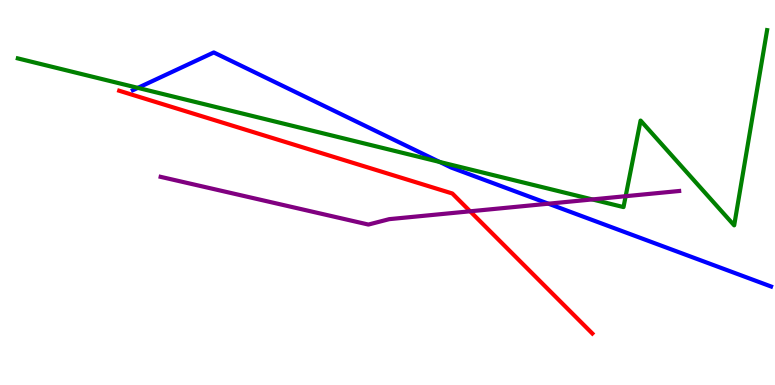[{'lines': ['blue', 'red'], 'intersections': []}, {'lines': ['green', 'red'], 'intersections': []}, {'lines': ['purple', 'red'], 'intersections': [{'x': 6.07, 'y': 4.51}]}, {'lines': ['blue', 'green'], 'intersections': [{'x': 1.78, 'y': 7.72}, {'x': 5.67, 'y': 5.79}]}, {'lines': ['blue', 'purple'], 'intersections': [{'x': 7.08, 'y': 4.71}]}, {'lines': ['green', 'purple'], 'intersections': [{'x': 7.64, 'y': 4.82}, {'x': 8.07, 'y': 4.9}]}]